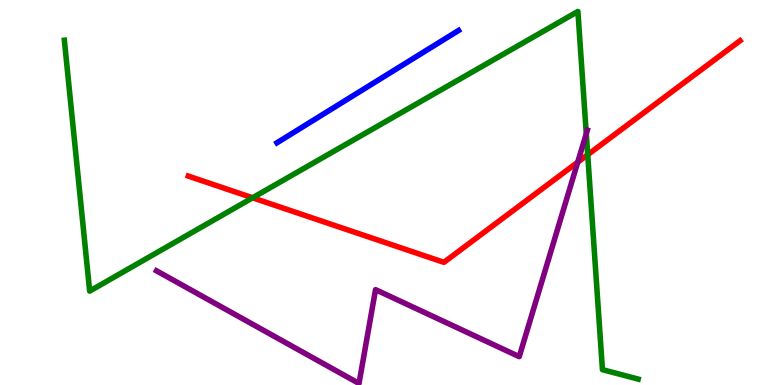[{'lines': ['blue', 'red'], 'intersections': []}, {'lines': ['green', 'red'], 'intersections': [{'x': 3.26, 'y': 4.86}, {'x': 7.58, 'y': 5.98}]}, {'lines': ['purple', 'red'], 'intersections': [{'x': 7.45, 'y': 5.79}]}, {'lines': ['blue', 'green'], 'intersections': []}, {'lines': ['blue', 'purple'], 'intersections': []}, {'lines': ['green', 'purple'], 'intersections': [{'x': 7.56, 'y': 6.53}]}]